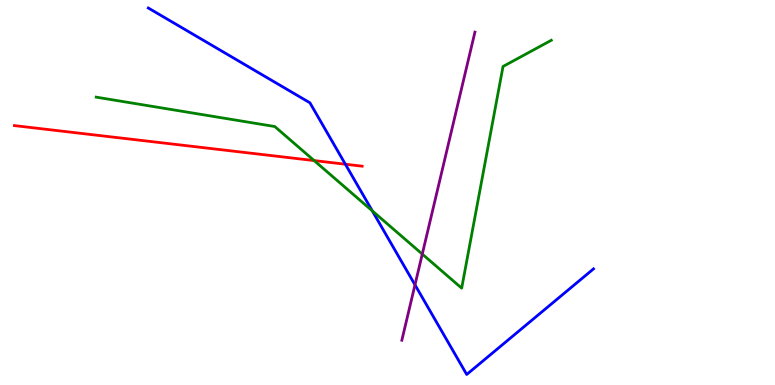[{'lines': ['blue', 'red'], 'intersections': [{'x': 4.46, 'y': 5.73}]}, {'lines': ['green', 'red'], 'intersections': [{'x': 4.05, 'y': 5.83}]}, {'lines': ['purple', 'red'], 'intersections': []}, {'lines': ['blue', 'green'], 'intersections': [{'x': 4.8, 'y': 4.52}]}, {'lines': ['blue', 'purple'], 'intersections': [{'x': 5.35, 'y': 2.6}]}, {'lines': ['green', 'purple'], 'intersections': [{'x': 5.45, 'y': 3.4}]}]